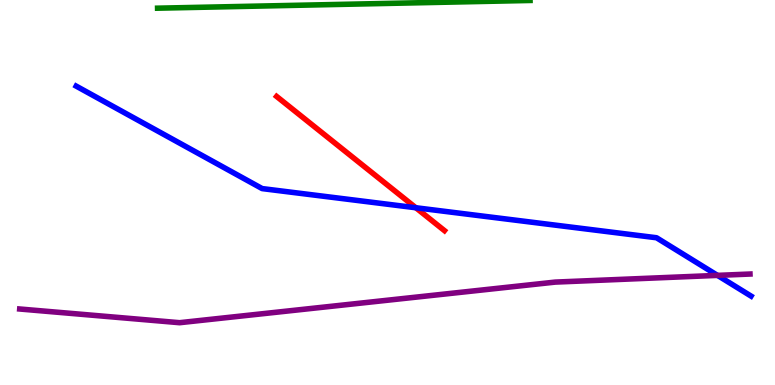[{'lines': ['blue', 'red'], 'intersections': [{'x': 5.37, 'y': 4.6}]}, {'lines': ['green', 'red'], 'intersections': []}, {'lines': ['purple', 'red'], 'intersections': []}, {'lines': ['blue', 'green'], 'intersections': []}, {'lines': ['blue', 'purple'], 'intersections': [{'x': 9.26, 'y': 2.85}]}, {'lines': ['green', 'purple'], 'intersections': []}]